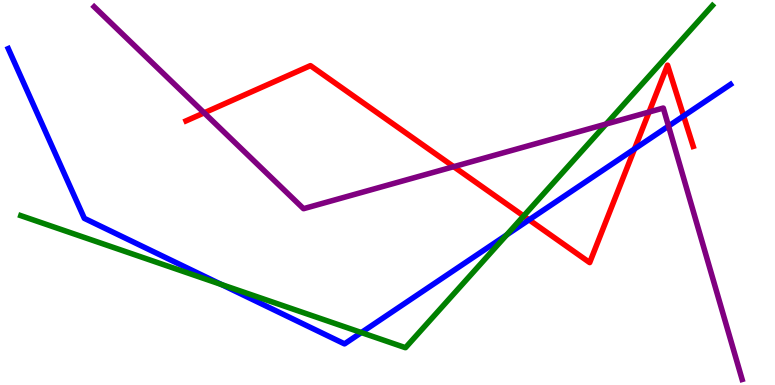[{'lines': ['blue', 'red'], 'intersections': [{'x': 6.83, 'y': 4.29}, {'x': 8.19, 'y': 6.13}, {'x': 8.82, 'y': 6.99}]}, {'lines': ['green', 'red'], 'intersections': [{'x': 6.76, 'y': 4.39}]}, {'lines': ['purple', 'red'], 'intersections': [{'x': 2.63, 'y': 7.07}, {'x': 5.85, 'y': 5.67}, {'x': 8.38, 'y': 7.09}]}, {'lines': ['blue', 'green'], 'intersections': [{'x': 2.86, 'y': 2.61}, {'x': 4.66, 'y': 1.36}, {'x': 6.54, 'y': 3.9}]}, {'lines': ['blue', 'purple'], 'intersections': [{'x': 8.63, 'y': 6.72}]}, {'lines': ['green', 'purple'], 'intersections': [{'x': 7.82, 'y': 6.78}]}]